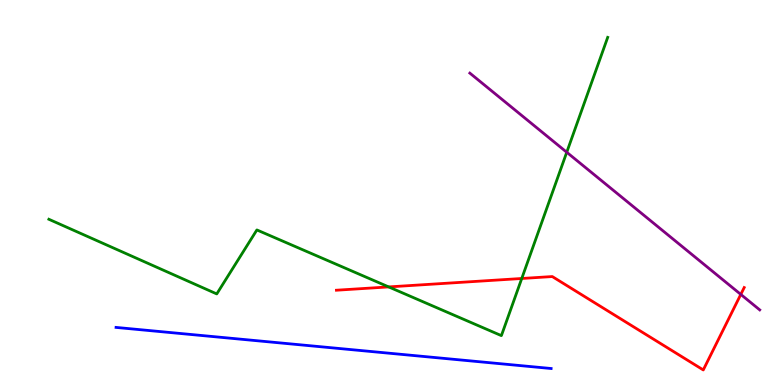[{'lines': ['blue', 'red'], 'intersections': []}, {'lines': ['green', 'red'], 'intersections': [{'x': 5.02, 'y': 2.55}, {'x': 6.73, 'y': 2.77}]}, {'lines': ['purple', 'red'], 'intersections': [{'x': 9.56, 'y': 2.35}]}, {'lines': ['blue', 'green'], 'intersections': []}, {'lines': ['blue', 'purple'], 'intersections': []}, {'lines': ['green', 'purple'], 'intersections': [{'x': 7.31, 'y': 6.05}]}]